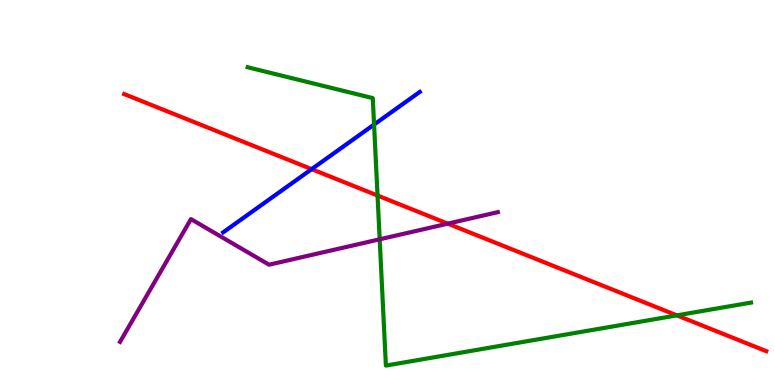[{'lines': ['blue', 'red'], 'intersections': [{'x': 4.02, 'y': 5.61}]}, {'lines': ['green', 'red'], 'intersections': [{'x': 4.87, 'y': 4.92}, {'x': 8.73, 'y': 1.81}]}, {'lines': ['purple', 'red'], 'intersections': [{'x': 5.78, 'y': 4.19}]}, {'lines': ['blue', 'green'], 'intersections': [{'x': 4.83, 'y': 6.76}]}, {'lines': ['blue', 'purple'], 'intersections': []}, {'lines': ['green', 'purple'], 'intersections': [{'x': 4.9, 'y': 3.78}]}]